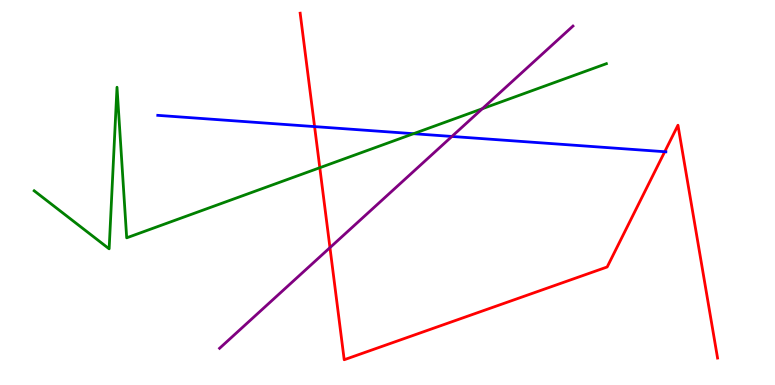[{'lines': ['blue', 'red'], 'intersections': [{'x': 4.06, 'y': 6.71}, {'x': 8.58, 'y': 6.06}]}, {'lines': ['green', 'red'], 'intersections': [{'x': 4.13, 'y': 5.64}]}, {'lines': ['purple', 'red'], 'intersections': [{'x': 4.26, 'y': 3.57}]}, {'lines': ['blue', 'green'], 'intersections': [{'x': 5.34, 'y': 6.53}]}, {'lines': ['blue', 'purple'], 'intersections': [{'x': 5.83, 'y': 6.46}]}, {'lines': ['green', 'purple'], 'intersections': [{'x': 6.22, 'y': 7.18}]}]